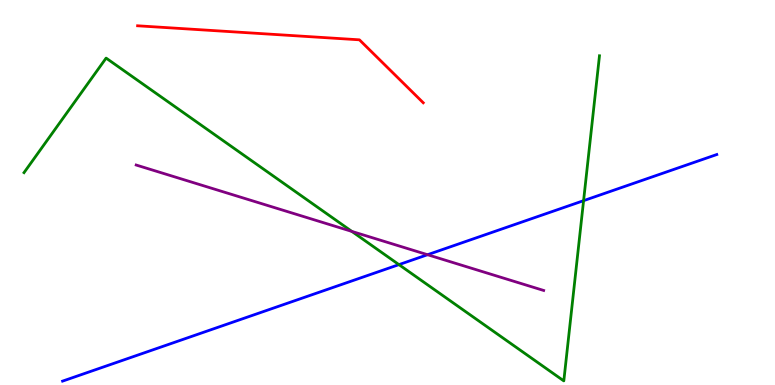[{'lines': ['blue', 'red'], 'intersections': []}, {'lines': ['green', 'red'], 'intersections': []}, {'lines': ['purple', 'red'], 'intersections': []}, {'lines': ['blue', 'green'], 'intersections': [{'x': 5.15, 'y': 3.13}, {'x': 7.53, 'y': 4.79}]}, {'lines': ['blue', 'purple'], 'intersections': [{'x': 5.52, 'y': 3.38}]}, {'lines': ['green', 'purple'], 'intersections': [{'x': 4.54, 'y': 3.99}]}]